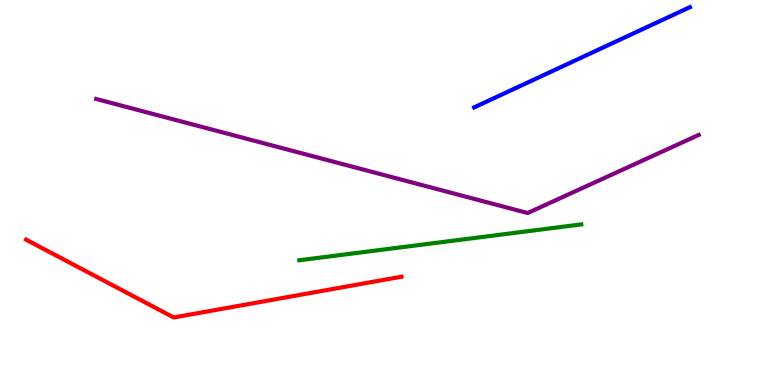[{'lines': ['blue', 'red'], 'intersections': []}, {'lines': ['green', 'red'], 'intersections': []}, {'lines': ['purple', 'red'], 'intersections': []}, {'lines': ['blue', 'green'], 'intersections': []}, {'lines': ['blue', 'purple'], 'intersections': []}, {'lines': ['green', 'purple'], 'intersections': []}]